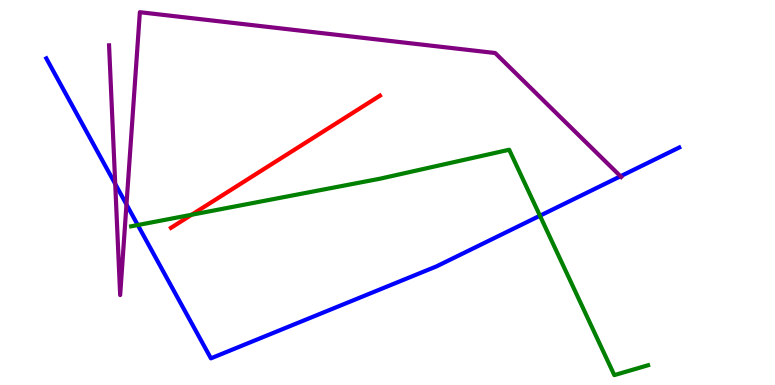[{'lines': ['blue', 'red'], 'intersections': []}, {'lines': ['green', 'red'], 'intersections': [{'x': 2.47, 'y': 4.42}]}, {'lines': ['purple', 'red'], 'intersections': []}, {'lines': ['blue', 'green'], 'intersections': [{'x': 1.78, 'y': 4.15}, {'x': 6.97, 'y': 4.4}]}, {'lines': ['blue', 'purple'], 'intersections': [{'x': 1.49, 'y': 5.22}, {'x': 1.63, 'y': 4.69}, {'x': 8.01, 'y': 5.42}]}, {'lines': ['green', 'purple'], 'intersections': []}]